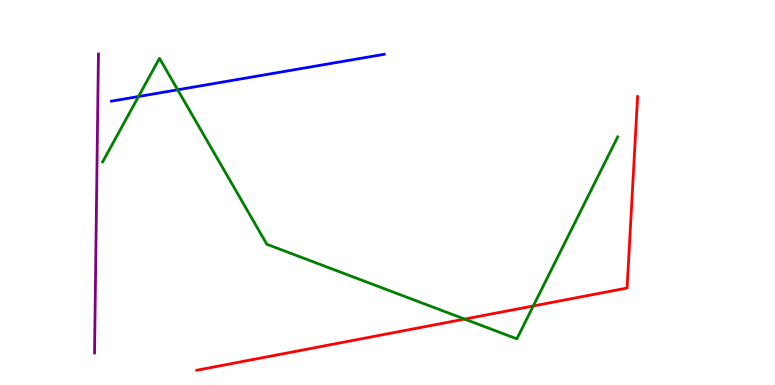[{'lines': ['blue', 'red'], 'intersections': []}, {'lines': ['green', 'red'], 'intersections': [{'x': 5.99, 'y': 1.71}, {'x': 6.88, 'y': 2.05}]}, {'lines': ['purple', 'red'], 'intersections': []}, {'lines': ['blue', 'green'], 'intersections': [{'x': 1.79, 'y': 7.49}, {'x': 2.29, 'y': 7.67}]}, {'lines': ['blue', 'purple'], 'intersections': []}, {'lines': ['green', 'purple'], 'intersections': []}]